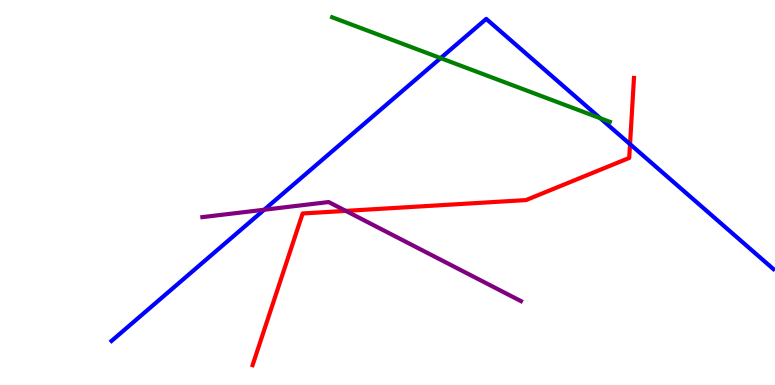[{'lines': ['blue', 'red'], 'intersections': [{'x': 8.13, 'y': 6.26}]}, {'lines': ['green', 'red'], 'intersections': []}, {'lines': ['purple', 'red'], 'intersections': [{'x': 4.46, 'y': 4.52}]}, {'lines': ['blue', 'green'], 'intersections': [{'x': 5.69, 'y': 8.49}, {'x': 7.75, 'y': 6.93}]}, {'lines': ['blue', 'purple'], 'intersections': [{'x': 3.41, 'y': 4.55}]}, {'lines': ['green', 'purple'], 'intersections': []}]